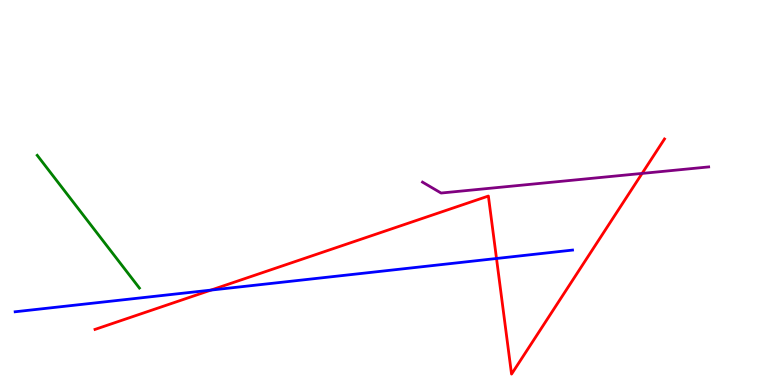[{'lines': ['blue', 'red'], 'intersections': [{'x': 2.72, 'y': 2.46}, {'x': 6.41, 'y': 3.29}]}, {'lines': ['green', 'red'], 'intersections': []}, {'lines': ['purple', 'red'], 'intersections': [{'x': 8.29, 'y': 5.5}]}, {'lines': ['blue', 'green'], 'intersections': []}, {'lines': ['blue', 'purple'], 'intersections': []}, {'lines': ['green', 'purple'], 'intersections': []}]